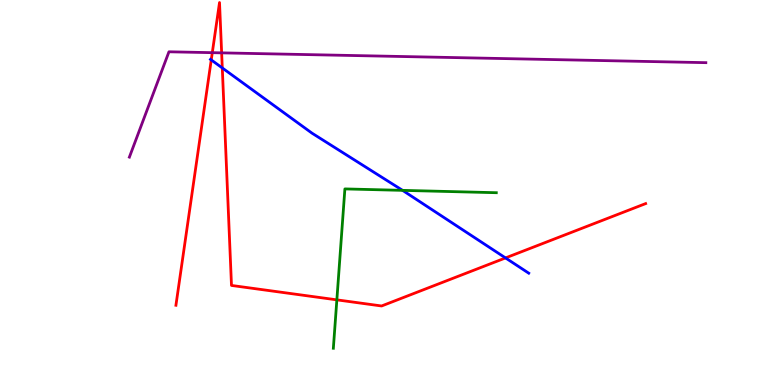[{'lines': ['blue', 'red'], 'intersections': [{'x': 2.73, 'y': 8.44}, {'x': 2.87, 'y': 8.24}, {'x': 6.52, 'y': 3.3}]}, {'lines': ['green', 'red'], 'intersections': [{'x': 4.35, 'y': 2.21}]}, {'lines': ['purple', 'red'], 'intersections': [{'x': 2.74, 'y': 8.63}, {'x': 2.86, 'y': 8.63}]}, {'lines': ['blue', 'green'], 'intersections': [{'x': 5.19, 'y': 5.06}]}, {'lines': ['blue', 'purple'], 'intersections': []}, {'lines': ['green', 'purple'], 'intersections': []}]